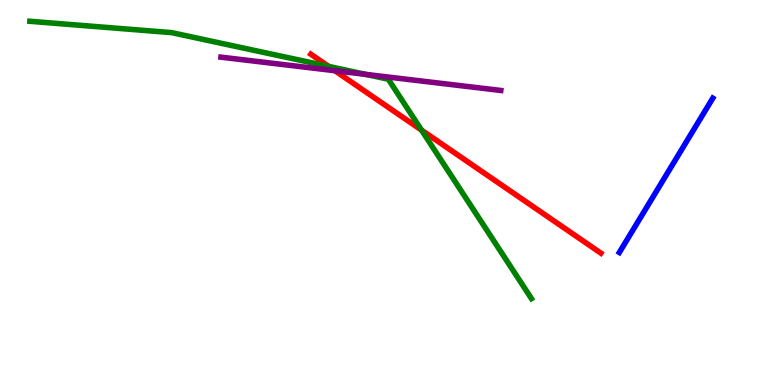[{'lines': ['blue', 'red'], 'intersections': []}, {'lines': ['green', 'red'], 'intersections': [{'x': 4.24, 'y': 8.28}, {'x': 5.44, 'y': 6.62}]}, {'lines': ['purple', 'red'], 'intersections': [{'x': 4.32, 'y': 8.16}]}, {'lines': ['blue', 'green'], 'intersections': []}, {'lines': ['blue', 'purple'], 'intersections': []}, {'lines': ['green', 'purple'], 'intersections': [{'x': 4.72, 'y': 8.07}]}]